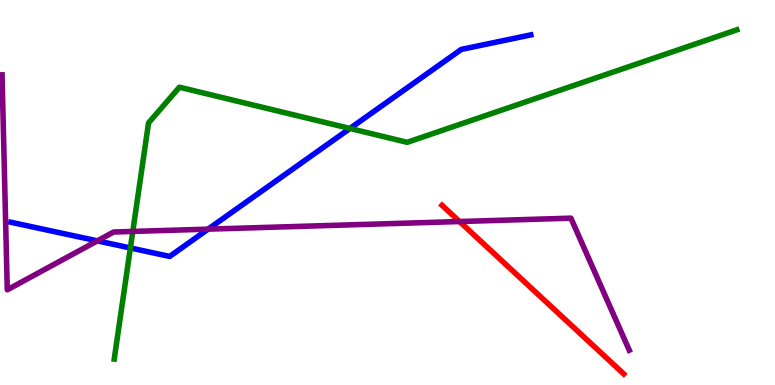[{'lines': ['blue', 'red'], 'intersections': []}, {'lines': ['green', 'red'], 'intersections': []}, {'lines': ['purple', 'red'], 'intersections': [{'x': 5.93, 'y': 4.25}]}, {'lines': ['blue', 'green'], 'intersections': [{'x': 1.68, 'y': 3.56}, {'x': 4.52, 'y': 6.66}]}, {'lines': ['blue', 'purple'], 'intersections': [{'x': 1.26, 'y': 3.74}, {'x': 2.69, 'y': 4.05}]}, {'lines': ['green', 'purple'], 'intersections': [{'x': 1.71, 'y': 3.99}]}]